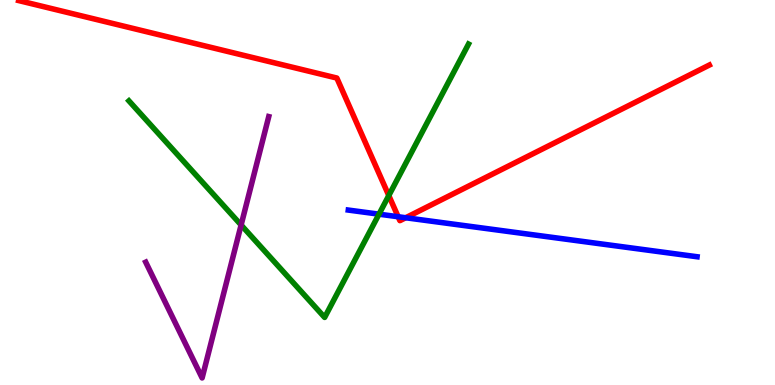[{'lines': ['blue', 'red'], 'intersections': [{'x': 5.14, 'y': 4.37}, {'x': 5.23, 'y': 4.34}]}, {'lines': ['green', 'red'], 'intersections': [{'x': 5.02, 'y': 4.92}]}, {'lines': ['purple', 'red'], 'intersections': []}, {'lines': ['blue', 'green'], 'intersections': [{'x': 4.89, 'y': 4.44}]}, {'lines': ['blue', 'purple'], 'intersections': []}, {'lines': ['green', 'purple'], 'intersections': [{'x': 3.11, 'y': 4.16}]}]